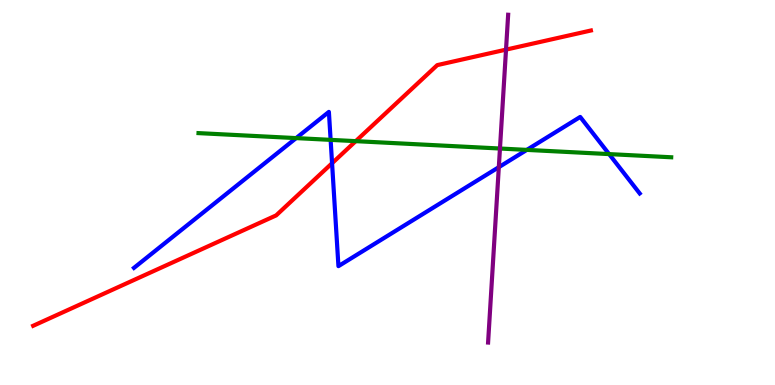[{'lines': ['blue', 'red'], 'intersections': [{'x': 4.28, 'y': 5.76}]}, {'lines': ['green', 'red'], 'intersections': [{'x': 4.59, 'y': 6.33}]}, {'lines': ['purple', 'red'], 'intersections': [{'x': 6.53, 'y': 8.71}]}, {'lines': ['blue', 'green'], 'intersections': [{'x': 3.82, 'y': 6.41}, {'x': 4.27, 'y': 6.37}, {'x': 6.8, 'y': 6.11}, {'x': 7.86, 'y': 6.0}]}, {'lines': ['blue', 'purple'], 'intersections': [{'x': 6.44, 'y': 5.66}]}, {'lines': ['green', 'purple'], 'intersections': [{'x': 6.45, 'y': 6.14}]}]